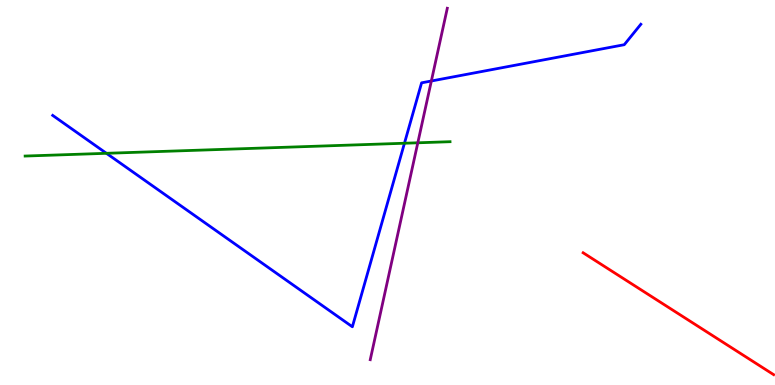[{'lines': ['blue', 'red'], 'intersections': []}, {'lines': ['green', 'red'], 'intersections': []}, {'lines': ['purple', 'red'], 'intersections': []}, {'lines': ['blue', 'green'], 'intersections': [{'x': 1.37, 'y': 6.02}, {'x': 5.22, 'y': 6.28}]}, {'lines': ['blue', 'purple'], 'intersections': [{'x': 5.57, 'y': 7.9}]}, {'lines': ['green', 'purple'], 'intersections': [{'x': 5.39, 'y': 6.29}]}]